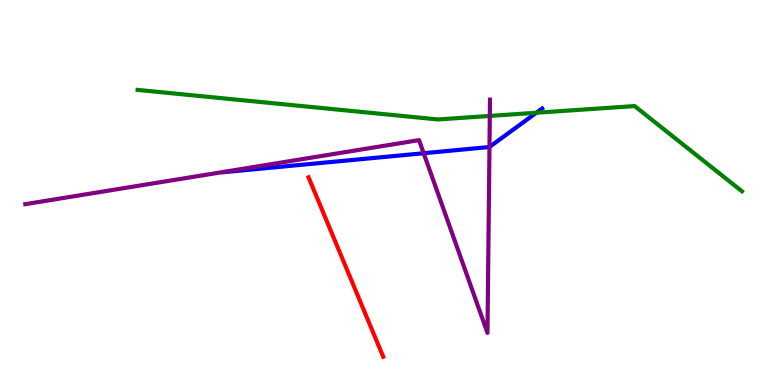[{'lines': ['blue', 'red'], 'intersections': []}, {'lines': ['green', 'red'], 'intersections': []}, {'lines': ['purple', 'red'], 'intersections': []}, {'lines': ['blue', 'green'], 'intersections': [{'x': 6.92, 'y': 7.07}]}, {'lines': ['blue', 'purple'], 'intersections': [{'x': 5.47, 'y': 6.02}, {'x': 6.32, 'y': 6.18}]}, {'lines': ['green', 'purple'], 'intersections': [{'x': 6.32, 'y': 6.99}]}]